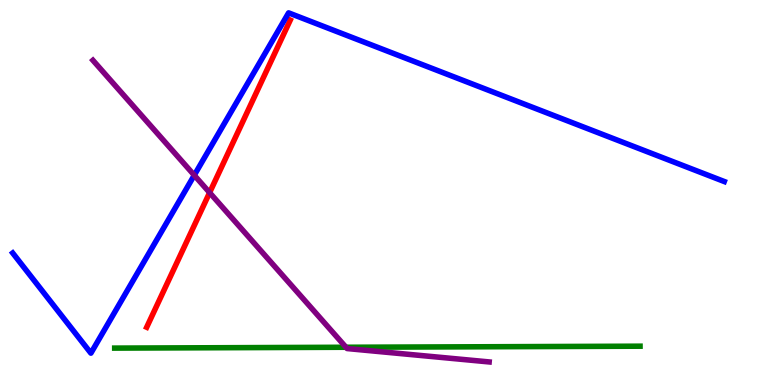[{'lines': ['blue', 'red'], 'intersections': []}, {'lines': ['green', 'red'], 'intersections': []}, {'lines': ['purple', 'red'], 'intersections': [{'x': 2.7, 'y': 5.0}]}, {'lines': ['blue', 'green'], 'intersections': []}, {'lines': ['blue', 'purple'], 'intersections': [{'x': 2.51, 'y': 5.45}]}, {'lines': ['green', 'purple'], 'intersections': [{'x': 4.46, 'y': 0.98}]}]